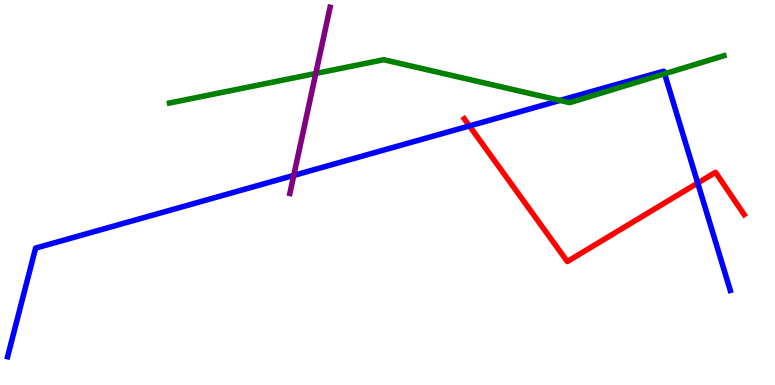[{'lines': ['blue', 'red'], 'intersections': [{'x': 6.06, 'y': 6.73}, {'x': 9.0, 'y': 5.25}]}, {'lines': ['green', 'red'], 'intersections': []}, {'lines': ['purple', 'red'], 'intersections': []}, {'lines': ['blue', 'green'], 'intersections': [{'x': 7.23, 'y': 7.39}, {'x': 8.58, 'y': 8.08}]}, {'lines': ['blue', 'purple'], 'intersections': [{'x': 3.79, 'y': 5.44}]}, {'lines': ['green', 'purple'], 'intersections': [{'x': 4.07, 'y': 8.09}]}]